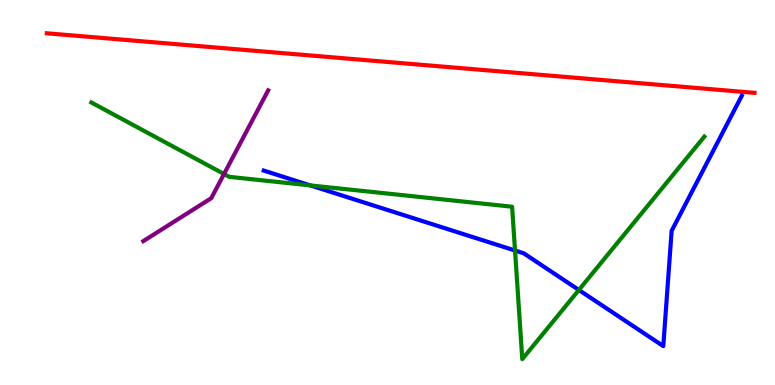[{'lines': ['blue', 'red'], 'intersections': []}, {'lines': ['green', 'red'], 'intersections': []}, {'lines': ['purple', 'red'], 'intersections': []}, {'lines': ['blue', 'green'], 'intersections': [{'x': 4.0, 'y': 5.18}, {'x': 6.65, 'y': 3.49}, {'x': 7.47, 'y': 2.47}]}, {'lines': ['blue', 'purple'], 'intersections': []}, {'lines': ['green', 'purple'], 'intersections': [{'x': 2.89, 'y': 5.48}]}]